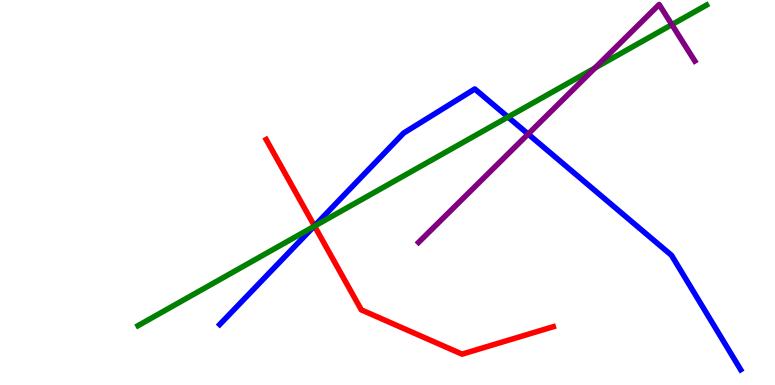[{'lines': ['blue', 'red'], 'intersections': [{'x': 4.06, 'y': 4.13}]}, {'lines': ['green', 'red'], 'intersections': [{'x': 4.06, 'y': 4.13}]}, {'lines': ['purple', 'red'], 'intersections': []}, {'lines': ['blue', 'green'], 'intersections': [{'x': 4.05, 'y': 4.12}, {'x': 6.55, 'y': 6.96}]}, {'lines': ['blue', 'purple'], 'intersections': [{'x': 6.81, 'y': 6.52}]}, {'lines': ['green', 'purple'], 'intersections': [{'x': 7.68, 'y': 8.23}, {'x': 8.67, 'y': 9.36}]}]